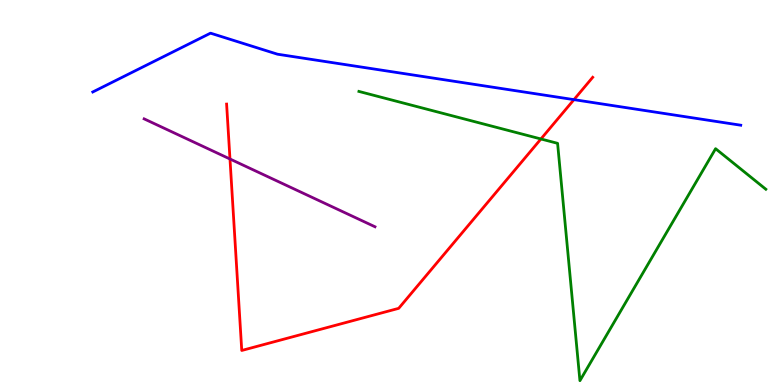[{'lines': ['blue', 'red'], 'intersections': [{'x': 7.41, 'y': 7.41}]}, {'lines': ['green', 'red'], 'intersections': [{'x': 6.98, 'y': 6.39}]}, {'lines': ['purple', 'red'], 'intersections': [{'x': 2.97, 'y': 5.87}]}, {'lines': ['blue', 'green'], 'intersections': []}, {'lines': ['blue', 'purple'], 'intersections': []}, {'lines': ['green', 'purple'], 'intersections': []}]